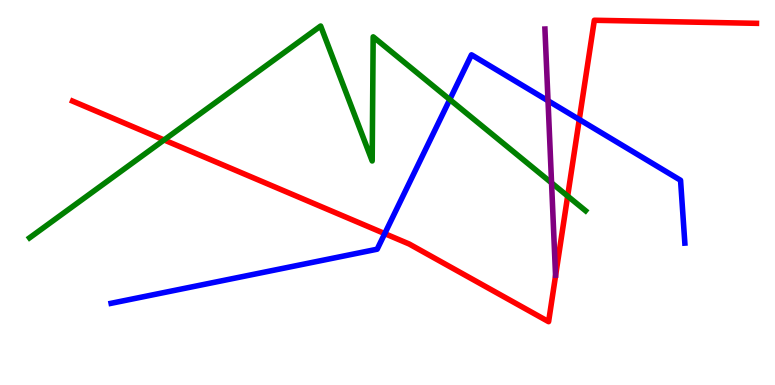[{'lines': ['blue', 'red'], 'intersections': [{'x': 4.96, 'y': 3.93}, {'x': 7.47, 'y': 6.9}]}, {'lines': ['green', 'red'], 'intersections': [{'x': 2.12, 'y': 6.37}, {'x': 7.32, 'y': 4.91}]}, {'lines': ['purple', 'red'], 'intersections': []}, {'lines': ['blue', 'green'], 'intersections': [{'x': 5.8, 'y': 7.41}]}, {'lines': ['blue', 'purple'], 'intersections': [{'x': 7.07, 'y': 7.38}]}, {'lines': ['green', 'purple'], 'intersections': [{'x': 7.12, 'y': 5.25}]}]